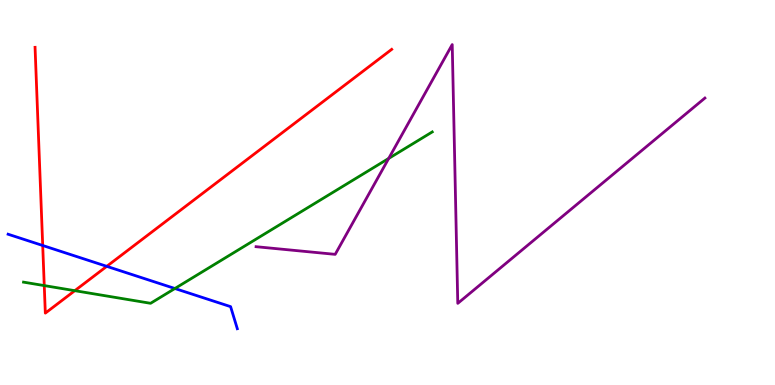[{'lines': ['blue', 'red'], 'intersections': [{'x': 0.551, 'y': 3.62}, {'x': 1.38, 'y': 3.08}]}, {'lines': ['green', 'red'], 'intersections': [{'x': 0.571, 'y': 2.58}, {'x': 0.965, 'y': 2.45}]}, {'lines': ['purple', 'red'], 'intersections': []}, {'lines': ['blue', 'green'], 'intersections': [{'x': 2.26, 'y': 2.51}]}, {'lines': ['blue', 'purple'], 'intersections': []}, {'lines': ['green', 'purple'], 'intersections': [{'x': 5.02, 'y': 5.89}]}]